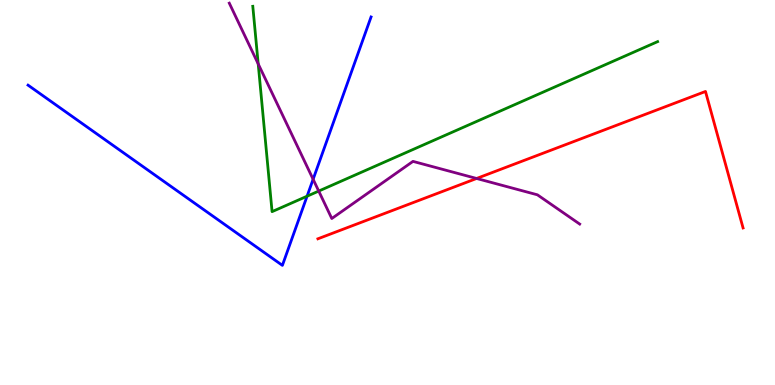[{'lines': ['blue', 'red'], 'intersections': []}, {'lines': ['green', 'red'], 'intersections': []}, {'lines': ['purple', 'red'], 'intersections': [{'x': 6.15, 'y': 5.36}]}, {'lines': ['blue', 'green'], 'intersections': [{'x': 3.96, 'y': 4.9}]}, {'lines': ['blue', 'purple'], 'intersections': [{'x': 4.04, 'y': 5.34}]}, {'lines': ['green', 'purple'], 'intersections': [{'x': 3.33, 'y': 8.34}, {'x': 4.11, 'y': 5.04}]}]